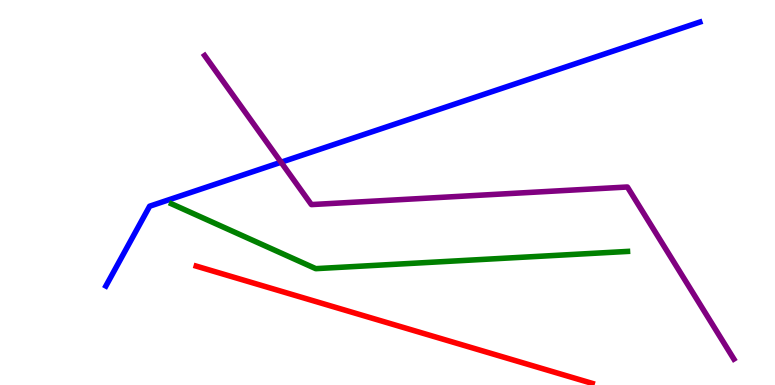[{'lines': ['blue', 'red'], 'intersections': []}, {'lines': ['green', 'red'], 'intersections': []}, {'lines': ['purple', 'red'], 'intersections': []}, {'lines': ['blue', 'green'], 'intersections': []}, {'lines': ['blue', 'purple'], 'intersections': [{'x': 3.63, 'y': 5.79}]}, {'lines': ['green', 'purple'], 'intersections': []}]